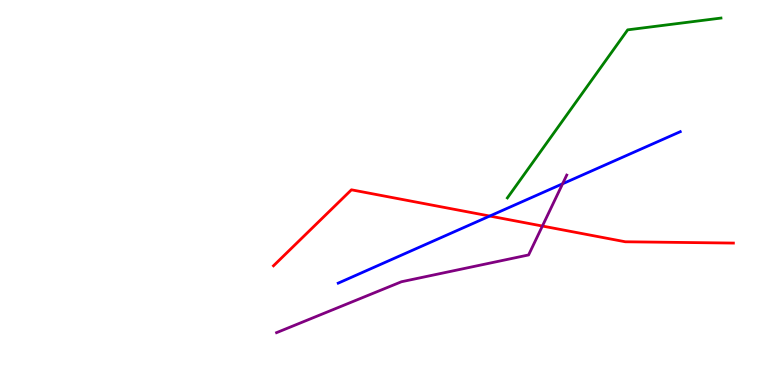[{'lines': ['blue', 'red'], 'intersections': [{'x': 6.32, 'y': 4.39}]}, {'lines': ['green', 'red'], 'intersections': []}, {'lines': ['purple', 'red'], 'intersections': [{'x': 7.0, 'y': 4.13}]}, {'lines': ['blue', 'green'], 'intersections': []}, {'lines': ['blue', 'purple'], 'intersections': [{'x': 7.26, 'y': 5.23}]}, {'lines': ['green', 'purple'], 'intersections': []}]